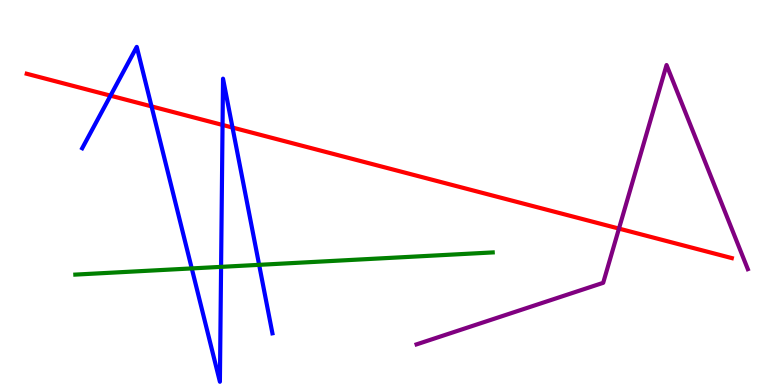[{'lines': ['blue', 'red'], 'intersections': [{'x': 1.43, 'y': 7.52}, {'x': 1.96, 'y': 7.24}, {'x': 2.87, 'y': 6.75}, {'x': 3.0, 'y': 6.69}]}, {'lines': ['green', 'red'], 'intersections': []}, {'lines': ['purple', 'red'], 'intersections': [{'x': 7.99, 'y': 4.06}]}, {'lines': ['blue', 'green'], 'intersections': [{'x': 2.47, 'y': 3.03}, {'x': 2.85, 'y': 3.07}, {'x': 3.34, 'y': 3.12}]}, {'lines': ['blue', 'purple'], 'intersections': []}, {'lines': ['green', 'purple'], 'intersections': []}]